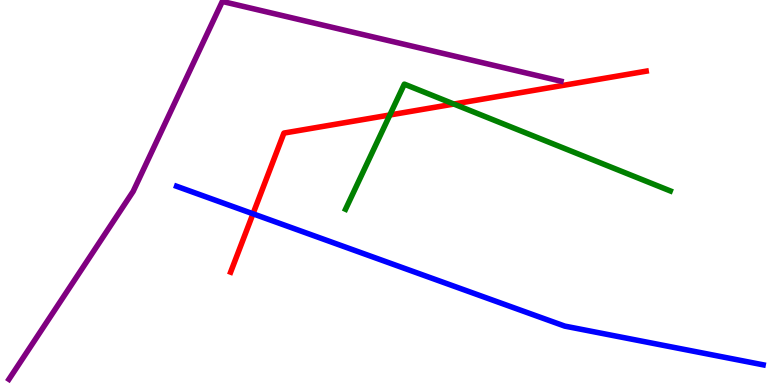[{'lines': ['blue', 'red'], 'intersections': [{'x': 3.26, 'y': 4.45}]}, {'lines': ['green', 'red'], 'intersections': [{'x': 5.03, 'y': 7.01}, {'x': 5.86, 'y': 7.3}]}, {'lines': ['purple', 'red'], 'intersections': []}, {'lines': ['blue', 'green'], 'intersections': []}, {'lines': ['blue', 'purple'], 'intersections': []}, {'lines': ['green', 'purple'], 'intersections': []}]